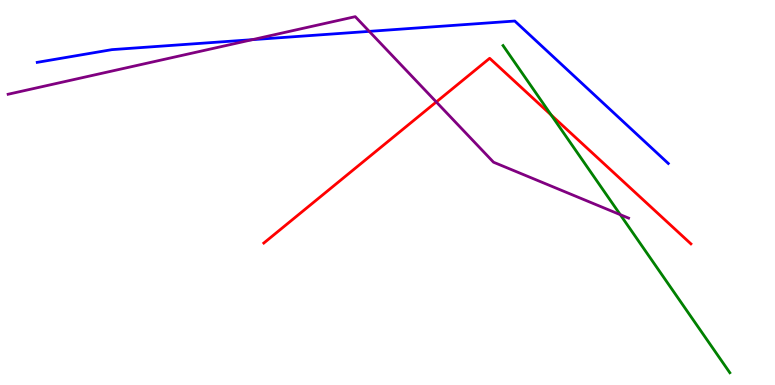[{'lines': ['blue', 'red'], 'intersections': []}, {'lines': ['green', 'red'], 'intersections': [{'x': 7.11, 'y': 7.01}]}, {'lines': ['purple', 'red'], 'intersections': [{'x': 5.63, 'y': 7.35}]}, {'lines': ['blue', 'green'], 'intersections': []}, {'lines': ['blue', 'purple'], 'intersections': [{'x': 3.26, 'y': 8.97}, {'x': 4.76, 'y': 9.19}]}, {'lines': ['green', 'purple'], 'intersections': [{'x': 8.0, 'y': 4.42}]}]